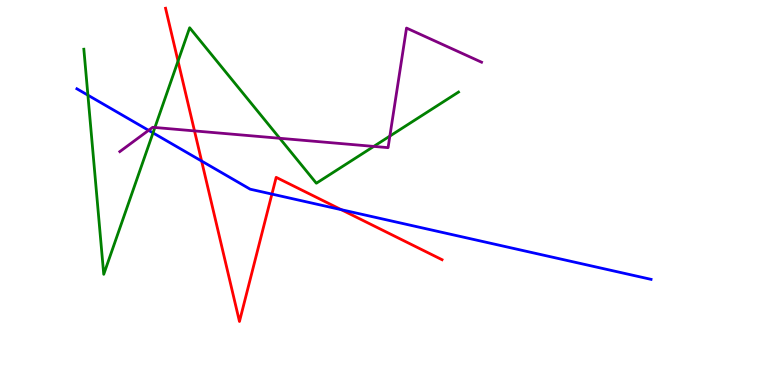[{'lines': ['blue', 'red'], 'intersections': [{'x': 2.6, 'y': 5.82}, {'x': 3.51, 'y': 4.96}, {'x': 4.4, 'y': 4.55}]}, {'lines': ['green', 'red'], 'intersections': [{'x': 2.3, 'y': 8.41}]}, {'lines': ['purple', 'red'], 'intersections': [{'x': 2.51, 'y': 6.6}]}, {'lines': ['blue', 'green'], 'intersections': [{'x': 1.13, 'y': 7.53}, {'x': 1.97, 'y': 6.55}]}, {'lines': ['blue', 'purple'], 'intersections': [{'x': 1.92, 'y': 6.61}]}, {'lines': ['green', 'purple'], 'intersections': [{'x': 2.0, 'y': 6.69}, {'x': 3.61, 'y': 6.41}, {'x': 4.82, 'y': 6.2}, {'x': 5.03, 'y': 6.47}]}]